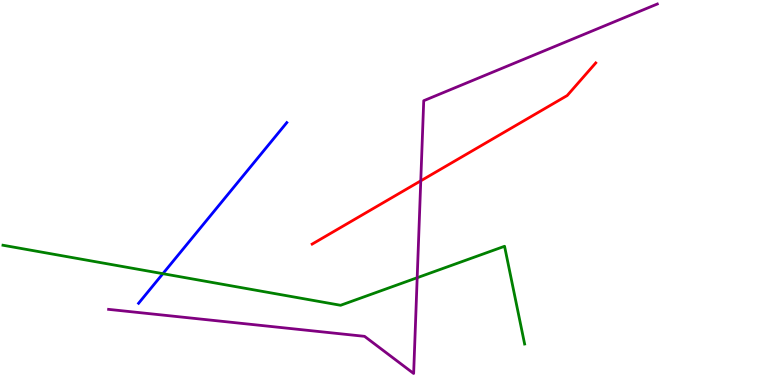[{'lines': ['blue', 'red'], 'intersections': []}, {'lines': ['green', 'red'], 'intersections': []}, {'lines': ['purple', 'red'], 'intersections': [{'x': 5.43, 'y': 5.3}]}, {'lines': ['blue', 'green'], 'intersections': [{'x': 2.1, 'y': 2.89}]}, {'lines': ['blue', 'purple'], 'intersections': []}, {'lines': ['green', 'purple'], 'intersections': [{'x': 5.38, 'y': 2.79}]}]